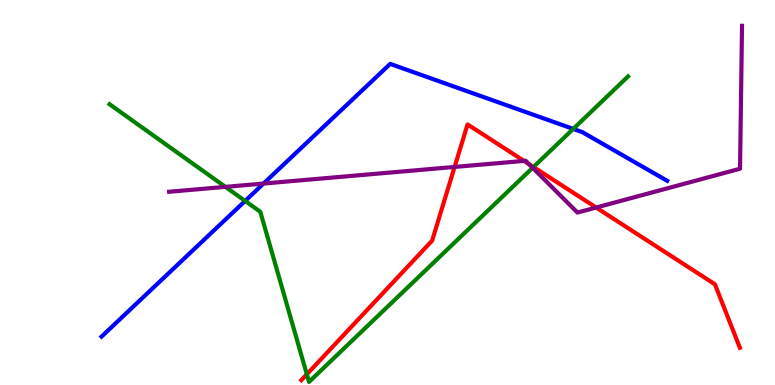[{'lines': ['blue', 'red'], 'intersections': []}, {'lines': ['green', 'red'], 'intersections': [{'x': 3.96, 'y': 0.278}, {'x': 6.88, 'y': 5.66}]}, {'lines': ['purple', 'red'], 'intersections': [{'x': 5.87, 'y': 5.66}, {'x': 6.76, 'y': 5.82}, {'x': 6.83, 'y': 5.74}, {'x': 7.69, 'y': 4.61}]}, {'lines': ['blue', 'green'], 'intersections': [{'x': 3.16, 'y': 4.78}, {'x': 7.4, 'y': 6.65}]}, {'lines': ['blue', 'purple'], 'intersections': [{'x': 3.4, 'y': 5.23}]}, {'lines': ['green', 'purple'], 'intersections': [{'x': 2.91, 'y': 5.15}, {'x': 6.87, 'y': 5.64}]}]